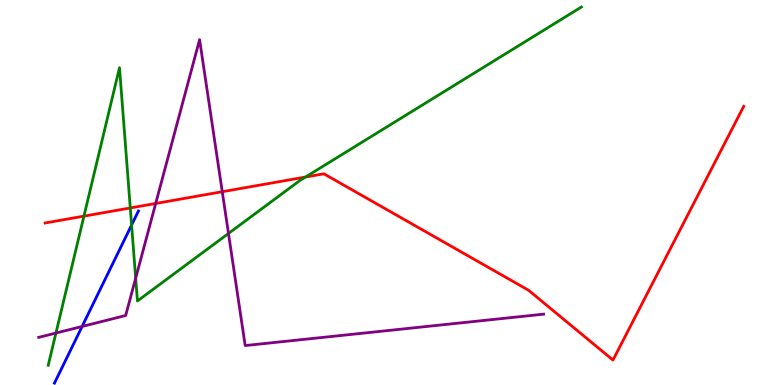[{'lines': ['blue', 'red'], 'intersections': []}, {'lines': ['green', 'red'], 'intersections': [{'x': 1.08, 'y': 4.39}, {'x': 1.68, 'y': 4.6}, {'x': 3.94, 'y': 5.4}]}, {'lines': ['purple', 'red'], 'intersections': [{'x': 2.01, 'y': 4.72}, {'x': 2.87, 'y': 5.02}]}, {'lines': ['blue', 'green'], 'intersections': [{'x': 1.7, 'y': 4.16}]}, {'lines': ['blue', 'purple'], 'intersections': [{'x': 1.06, 'y': 1.52}]}, {'lines': ['green', 'purple'], 'intersections': [{'x': 0.722, 'y': 1.35}, {'x': 1.75, 'y': 2.78}, {'x': 2.95, 'y': 3.94}]}]